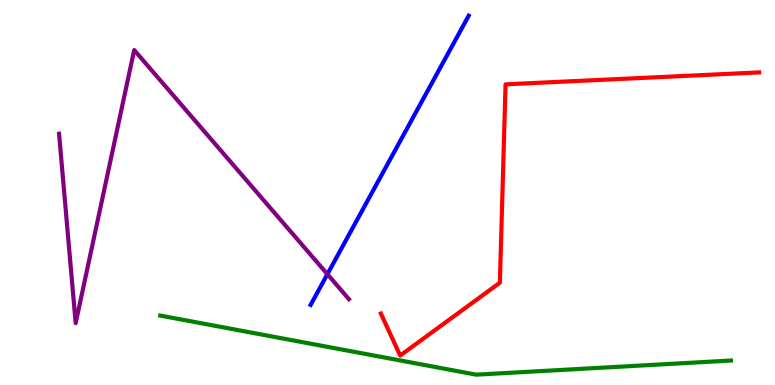[{'lines': ['blue', 'red'], 'intersections': []}, {'lines': ['green', 'red'], 'intersections': []}, {'lines': ['purple', 'red'], 'intersections': []}, {'lines': ['blue', 'green'], 'intersections': []}, {'lines': ['blue', 'purple'], 'intersections': [{'x': 4.22, 'y': 2.88}]}, {'lines': ['green', 'purple'], 'intersections': []}]